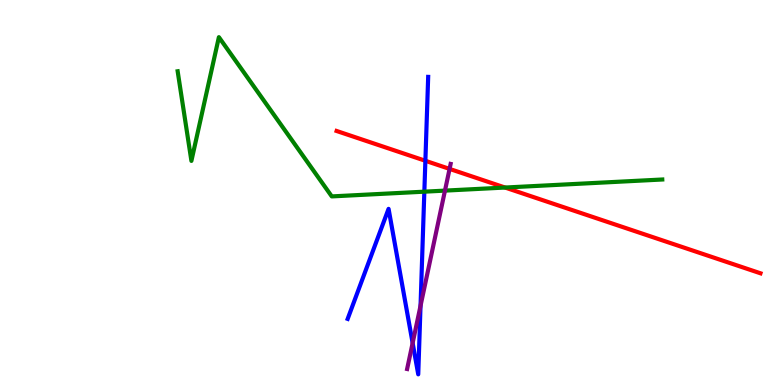[{'lines': ['blue', 'red'], 'intersections': [{'x': 5.49, 'y': 5.82}]}, {'lines': ['green', 'red'], 'intersections': [{'x': 6.52, 'y': 5.13}]}, {'lines': ['purple', 'red'], 'intersections': [{'x': 5.8, 'y': 5.61}]}, {'lines': ['blue', 'green'], 'intersections': [{'x': 5.48, 'y': 5.02}]}, {'lines': ['blue', 'purple'], 'intersections': [{'x': 5.32, 'y': 1.09}, {'x': 5.43, 'y': 2.06}]}, {'lines': ['green', 'purple'], 'intersections': [{'x': 5.74, 'y': 5.05}]}]